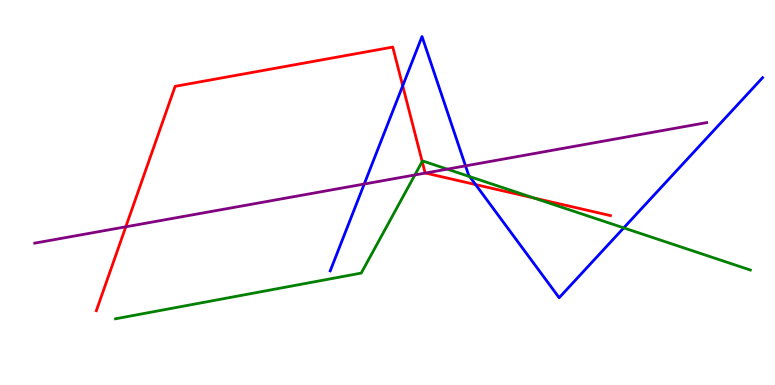[{'lines': ['blue', 'red'], 'intersections': [{'x': 5.2, 'y': 7.77}, {'x': 6.14, 'y': 5.21}]}, {'lines': ['green', 'red'], 'intersections': [{'x': 5.45, 'y': 5.8}, {'x': 6.89, 'y': 4.86}]}, {'lines': ['purple', 'red'], 'intersections': [{'x': 1.62, 'y': 4.11}, {'x': 5.49, 'y': 5.51}]}, {'lines': ['blue', 'green'], 'intersections': [{'x': 6.06, 'y': 5.41}, {'x': 8.05, 'y': 4.08}]}, {'lines': ['blue', 'purple'], 'intersections': [{'x': 4.7, 'y': 5.22}, {'x': 6.01, 'y': 5.69}]}, {'lines': ['green', 'purple'], 'intersections': [{'x': 5.35, 'y': 5.46}, {'x': 5.77, 'y': 5.61}]}]